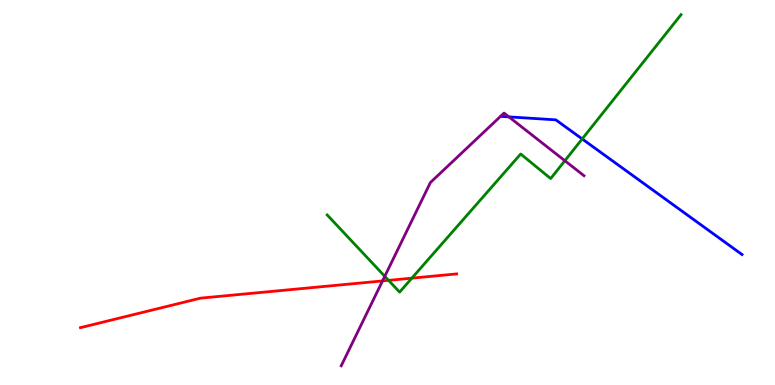[{'lines': ['blue', 'red'], 'intersections': []}, {'lines': ['green', 'red'], 'intersections': [{'x': 5.01, 'y': 2.72}, {'x': 5.31, 'y': 2.78}]}, {'lines': ['purple', 'red'], 'intersections': [{'x': 4.94, 'y': 2.7}]}, {'lines': ['blue', 'green'], 'intersections': [{'x': 7.51, 'y': 6.39}]}, {'lines': ['blue', 'purple'], 'intersections': [{'x': 6.57, 'y': 6.96}]}, {'lines': ['green', 'purple'], 'intersections': [{'x': 4.96, 'y': 2.82}, {'x': 7.29, 'y': 5.83}]}]